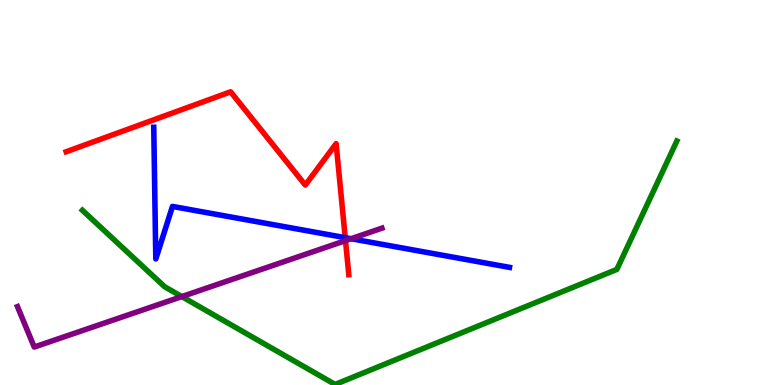[{'lines': ['blue', 'red'], 'intersections': [{'x': 4.45, 'y': 3.83}]}, {'lines': ['green', 'red'], 'intersections': []}, {'lines': ['purple', 'red'], 'intersections': [{'x': 4.46, 'y': 3.75}]}, {'lines': ['blue', 'green'], 'intersections': []}, {'lines': ['blue', 'purple'], 'intersections': [{'x': 4.53, 'y': 3.8}]}, {'lines': ['green', 'purple'], 'intersections': [{'x': 2.35, 'y': 2.3}]}]